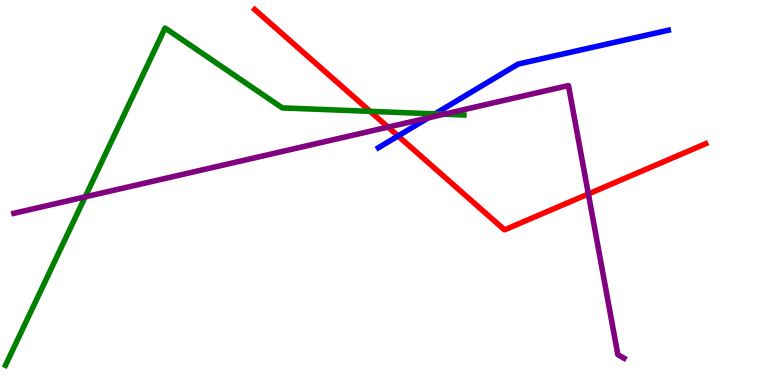[{'lines': ['blue', 'red'], 'intersections': [{'x': 5.14, 'y': 6.47}]}, {'lines': ['green', 'red'], 'intersections': [{'x': 4.78, 'y': 7.11}]}, {'lines': ['purple', 'red'], 'intersections': [{'x': 5.01, 'y': 6.7}, {'x': 7.59, 'y': 4.96}]}, {'lines': ['blue', 'green'], 'intersections': [{'x': 5.61, 'y': 7.04}]}, {'lines': ['blue', 'purple'], 'intersections': [{'x': 5.53, 'y': 6.94}]}, {'lines': ['green', 'purple'], 'intersections': [{'x': 1.1, 'y': 4.89}, {'x': 5.73, 'y': 7.03}]}]